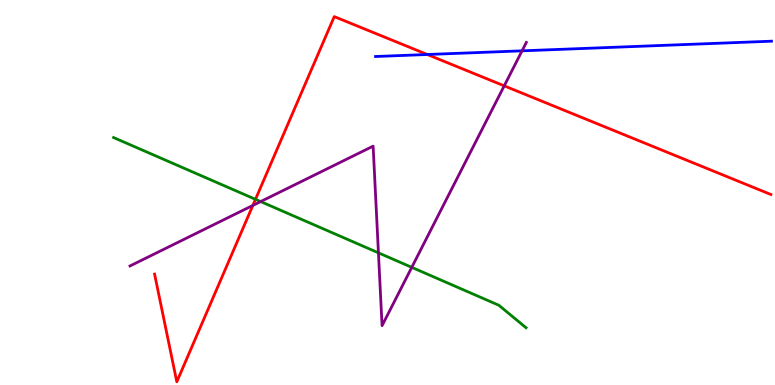[{'lines': ['blue', 'red'], 'intersections': [{'x': 5.51, 'y': 8.58}]}, {'lines': ['green', 'red'], 'intersections': [{'x': 3.3, 'y': 4.82}]}, {'lines': ['purple', 'red'], 'intersections': [{'x': 3.26, 'y': 4.66}, {'x': 6.51, 'y': 7.77}]}, {'lines': ['blue', 'green'], 'intersections': []}, {'lines': ['blue', 'purple'], 'intersections': [{'x': 6.74, 'y': 8.68}]}, {'lines': ['green', 'purple'], 'intersections': [{'x': 3.36, 'y': 4.76}, {'x': 4.88, 'y': 3.43}, {'x': 5.31, 'y': 3.06}]}]